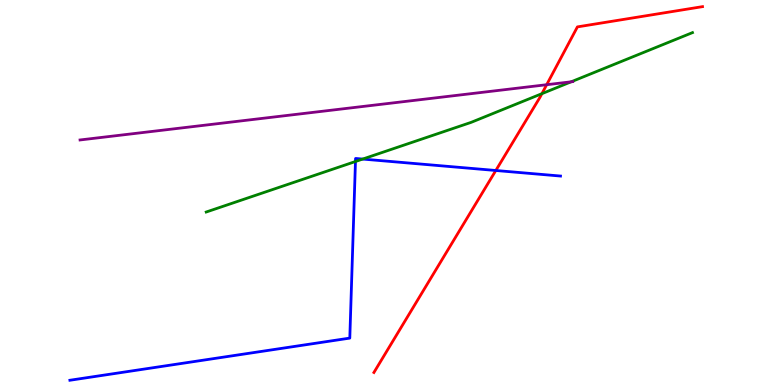[{'lines': ['blue', 'red'], 'intersections': [{'x': 6.4, 'y': 5.57}]}, {'lines': ['green', 'red'], 'intersections': [{'x': 6.99, 'y': 7.57}]}, {'lines': ['purple', 'red'], 'intersections': [{'x': 7.05, 'y': 7.8}]}, {'lines': ['blue', 'green'], 'intersections': [{'x': 4.59, 'y': 5.8}, {'x': 4.68, 'y': 5.87}]}, {'lines': ['blue', 'purple'], 'intersections': []}, {'lines': ['green', 'purple'], 'intersections': [{'x': 7.37, 'y': 7.88}]}]